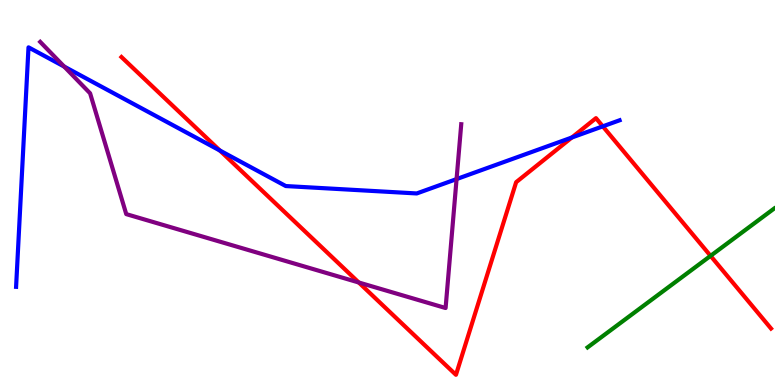[{'lines': ['blue', 'red'], 'intersections': [{'x': 2.84, 'y': 6.09}, {'x': 7.38, 'y': 6.43}, {'x': 7.78, 'y': 6.72}]}, {'lines': ['green', 'red'], 'intersections': [{'x': 9.17, 'y': 3.35}]}, {'lines': ['purple', 'red'], 'intersections': [{'x': 4.63, 'y': 2.66}]}, {'lines': ['blue', 'green'], 'intersections': []}, {'lines': ['blue', 'purple'], 'intersections': [{'x': 0.828, 'y': 8.27}, {'x': 5.89, 'y': 5.35}]}, {'lines': ['green', 'purple'], 'intersections': []}]